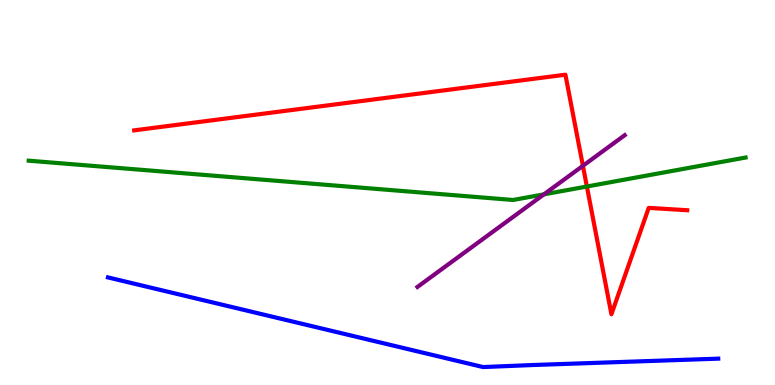[{'lines': ['blue', 'red'], 'intersections': []}, {'lines': ['green', 'red'], 'intersections': [{'x': 7.57, 'y': 5.16}]}, {'lines': ['purple', 'red'], 'intersections': [{'x': 7.52, 'y': 5.69}]}, {'lines': ['blue', 'green'], 'intersections': []}, {'lines': ['blue', 'purple'], 'intersections': []}, {'lines': ['green', 'purple'], 'intersections': [{'x': 7.02, 'y': 4.95}]}]